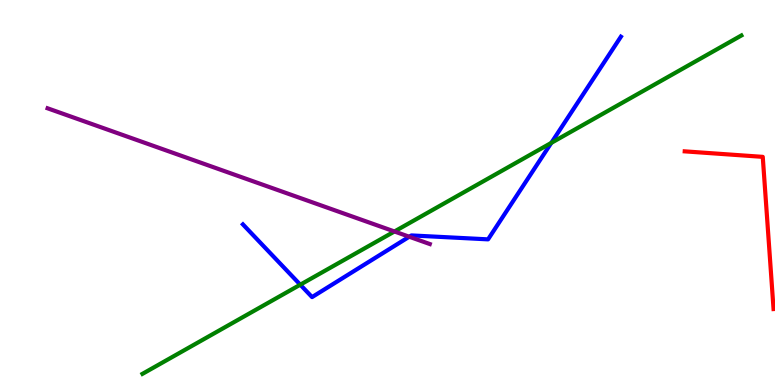[{'lines': ['blue', 'red'], 'intersections': []}, {'lines': ['green', 'red'], 'intersections': []}, {'lines': ['purple', 'red'], 'intersections': []}, {'lines': ['blue', 'green'], 'intersections': [{'x': 3.87, 'y': 2.61}, {'x': 7.11, 'y': 6.29}]}, {'lines': ['blue', 'purple'], 'intersections': [{'x': 5.28, 'y': 3.85}]}, {'lines': ['green', 'purple'], 'intersections': [{'x': 5.09, 'y': 3.99}]}]